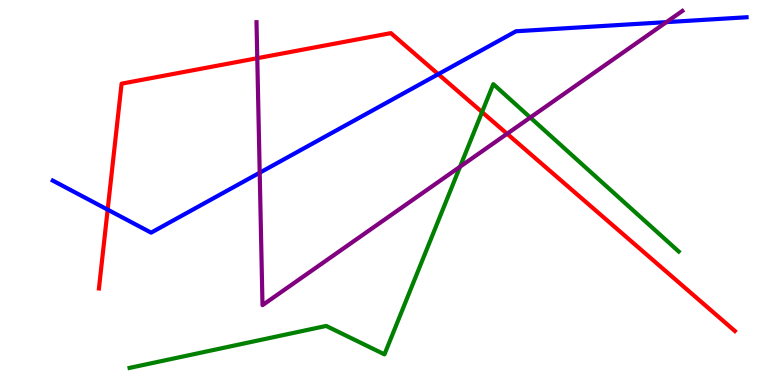[{'lines': ['blue', 'red'], 'intersections': [{'x': 1.39, 'y': 4.55}, {'x': 5.66, 'y': 8.07}]}, {'lines': ['green', 'red'], 'intersections': [{'x': 6.22, 'y': 7.09}]}, {'lines': ['purple', 'red'], 'intersections': [{'x': 3.32, 'y': 8.49}, {'x': 6.54, 'y': 6.53}]}, {'lines': ['blue', 'green'], 'intersections': []}, {'lines': ['blue', 'purple'], 'intersections': [{'x': 3.35, 'y': 5.51}, {'x': 8.6, 'y': 9.43}]}, {'lines': ['green', 'purple'], 'intersections': [{'x': 5.94, 'y': 5.67}, {'x': 6.84, 'y': 6.95}]}]